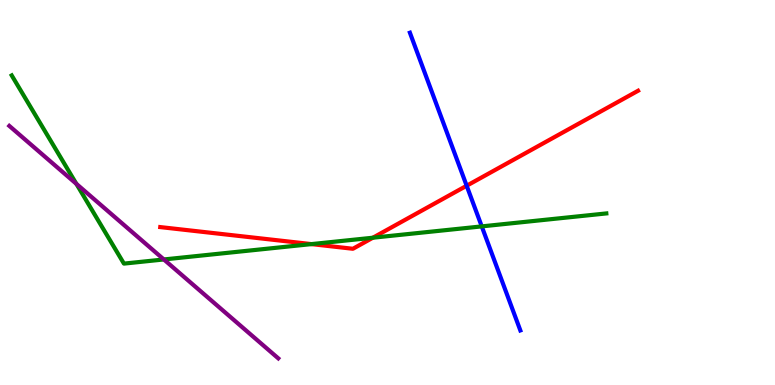[{'lines': ['blue', 'red'], 'intersections': [{'x': 6.02, 'y': 5.18}]}, {'lines': ['green', 'red'], 'intersections': [{'x': 4.02, 'y': 3.66}, {'x': 4.81, 'y': 3.83}]}, {'lines': ['purple', 'red'], 'intersections': []}, {'lines': ['blue', 'green'], 'intersections': [{'x': 6.22, 'y': 4.12}]}, {'lines': ['blue', 'purple'], 'intersections': []}, {'lines': ['green', 'purple'], 'intersections': [{'x': 0.986, 'y': 5.22}, {'x': 2.11, 'y': 3.26}]}]